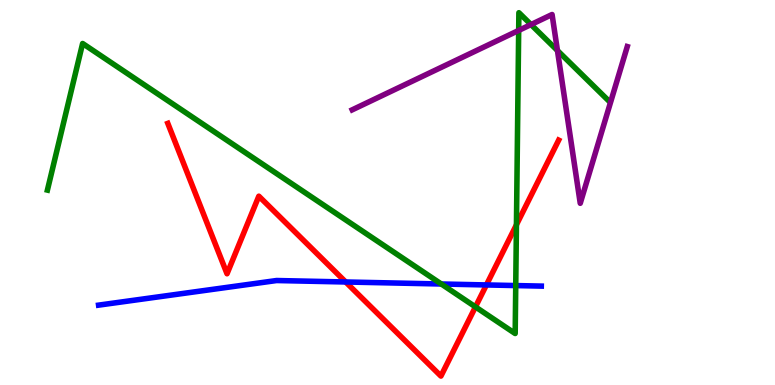[{'lines': ['blue', 'red'], 'intersections': [{'x': 4.46, 'y': 2.68}, {'x': 6.28, 'y': 2.6}]}, {'lines': ['green', 'red'], 'intersections': [{'x': 6.13, 'y': 2.03}, {'x': 6.66, 'y': 4.16}]}, {'lines': ['purple', 'red'], 'intersections': []}, {'lines': ['blue', 'green'], 'intersections': [{'x': 5.69, 'y': 2.62}, {'x': 6.65, 'y': 2.58}]}, {'lines': ['blue', 'purple'], 'intersections': []}, {'lines': ['green', 'purple'], 'intersections': [{'x': 6.69, 'y': 9.21}, {'x': 6.85, 'y': 9.36}, {'x': 7.19, 'y': 8.69}]}]